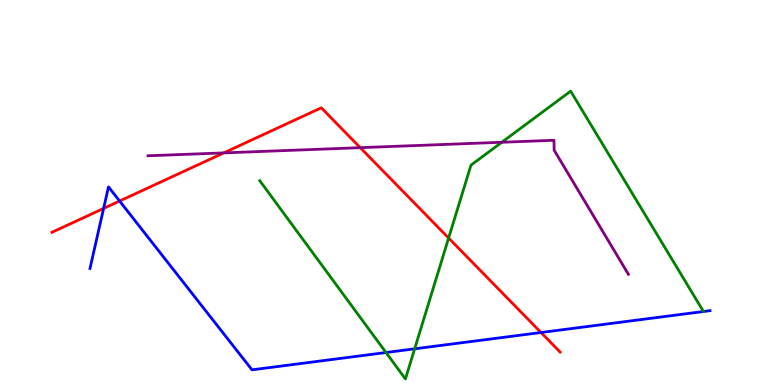[{'lines': ['blue', 'red'], 'intersections': [{'x': 1.34, 'y': 4.59}, {'x': 1.54, 'y': 4.78}, {'x': 6.98, 'y': 1.36}]}, {'lines': ['green', 'red'], 'intersections': [{'x': 5.79, 'y': 3.82}]}, {'lines': ['purple', 'red'], 'intersections': [{'x': 2.89, 'y': 6.03}, {'x': 4.65, 'y': 6.16}]}, {'lines': ['blue', 'green'], 'intersections': [{'x': 4.98, 'y': 0.844}, {'x': 5.35, 'y': 0.94}]}, {'lines': ['blue', 'purple'], 'intersections': []}, {'lines': ['green', 'purple'], 'intersections': [{'x': 6.47, 'y': 6.3}]}]